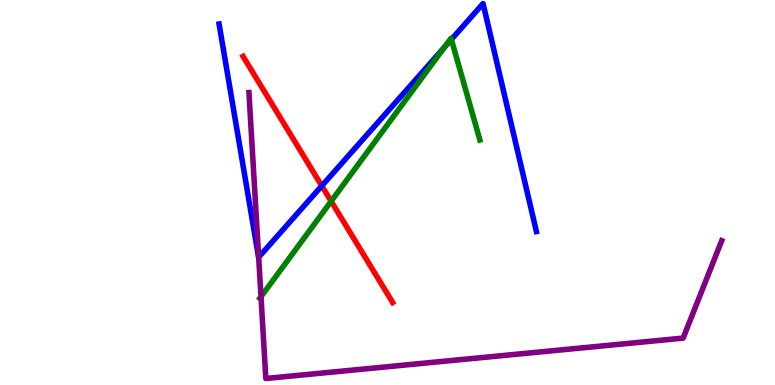[{'lines': ['blue', 'red'], 'intersections': [{'x': 4.15, 'y': 5.17}]}, {'lines': ['green', 'red'], 'intersections': [{'x': 4.27, 'y': 4.77}]}, {'lines': ['purple', 'red'], 'intersections': []}, {'lines': ['blue', 'green'], 'intersections': [{'x': 5.73, 'y': 8.77}, {'x': 5.82, 'y': 8.98}]}, {'lines': ['blue', 'purple'], 'intersections': [{'x': 3.34, 'y': 3.32}]}, {'lines': ['green', 'purple'], 'intersections': [{'x': 3.37, 'y': 2.29}]}]